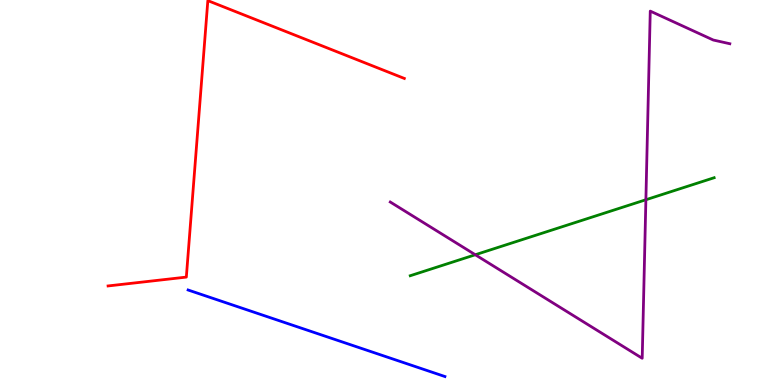[{'lines': ['blue', 'red'], 'intersections': []}, {'lines': ['green', 'red'], 'intersections': []}, {'lines': ['purple', 'red'], 'intersections': []}, {'lines': ['blue', 'green'], 'intersections': []}, {'lines': ['blue', 'purple'], 'intersections': []}, {'lines': ['green', 'purple'], 'intersections': [{'x': 6.13, 'y': 3.38}, {'x': 8.33, 'y': 4.81}]}]